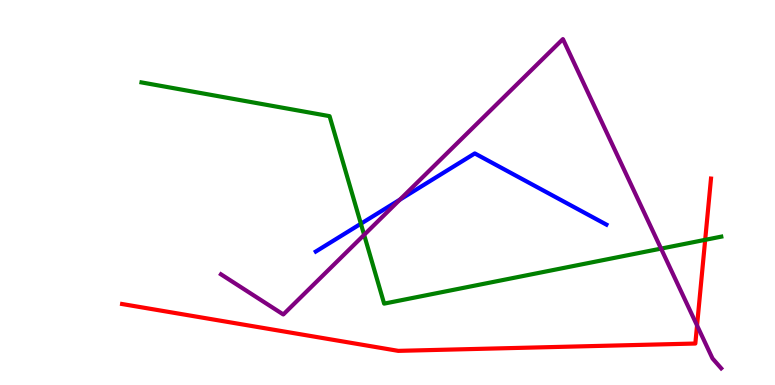[{'lines': ['blue', 'red'], 'intersections': []}, {'lines': ['green', 'red'], 'intersections': [{'x': 9.1, 'y': 3.77}]}, {'lines': ['purple', 'red'], 'intersections': [{'x': 8.99, 'y': 1.55}]}, {'lines': ['blue', 'green'], 'intersections': [{'x': 4.66, 'y': 4.19}]}, {'lines': ['blue', 'purple'], 'intersections': [{'x': 5.16, 'y': 4.81}]}, {'lines': ['green', 'purple'], 'intersections': [{'x': 4.7, 'y': 3.9}, {'x': 8.53, 'y': 3.54}]}]